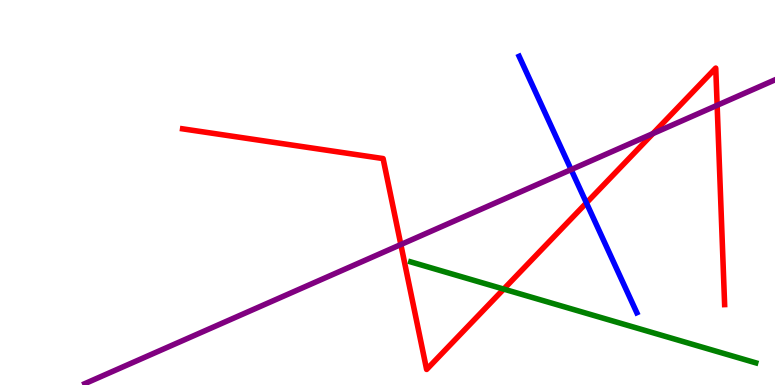[{'lines': ['blue', 'red'], 'intersections': [{'x': 7.57, 'y': 4.73}]}, {'lines': ['green', 'red'], 'intersections': [{'x': 6.5, 'y': 2.49}]}, {'lines': ['purple', 'red'], 'intersections': [{'x': 5.17, 'y': 3.65}, {'x': 8.42, 'y': 6.53}, {'x': 9.25, 'y': 7.26}]}, {'lines': ['blue', 'green'], 'intersections': []}, {'lines': ['blue', 'purple'], 'intersections': [{'x': 7.37, 'y': 5.6}]}, {'lines': ['green', 'purple'], 'intersections': []}]